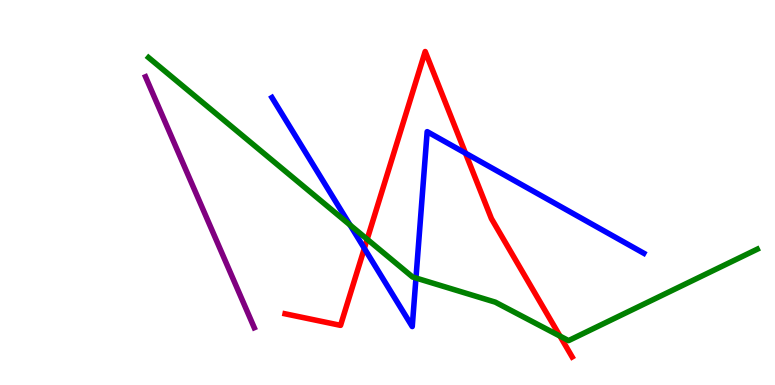[{'lines': ['blue', 'red'], 'intersections': [{'x': 4.7, 'y': 3.55}, {'x': 6.01, 'y': 6.02}]}, {'lines': ['green', 'red'], 'intersections': [{'x': 4.74, 'y': 3.79}, {'x': 7.23, 'y': 1.27}]}, {'lines': ['purple', 'red'], 'intersections': []}, {'lines': ['blue', 'green'], 'intersections': [{'x': 4.52, 'y': 4.16}, {'x': 5.37, 'y': 2.78}]}, {'lines': ['blue', 'purple'], 'intersections': []}, {'lines': ['green', 'purple'], 'intersections': []}]